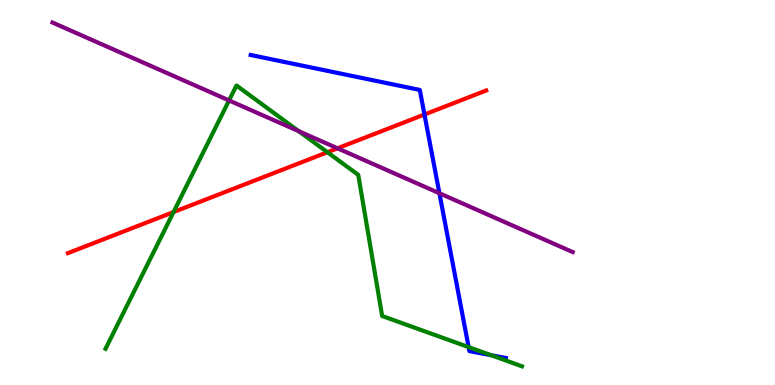[{'lines': ['blue', 'red'], 'intersections': [{'x': 5.48, 'y': 7.03}]}, {'lines': ['green', 'red'], 'intersections': [{'x': 2.24, 'y': 4.49}, {'x': 4.22, 'y': 6.05}]}, {'lines': ['purple', 'red'], 'intersections': [{'x': 4.36, 'y': 6.15}]}, {'lines': ['blue', 'green'], 'intersections': [{'x': 6.05, 'y': 0.984}, {'x': 6.34, 'y': 0.774}]}, {'lines': ['blue', 'purple'], 'intersections': [{'x': 5.67, 'y': 4.98}]}, {'lines': ['green', 'purple'], 'intersections': [{'x': 2.96, 'y': 7.39}, {'x': 3.85, 'y': 6.59}]}]